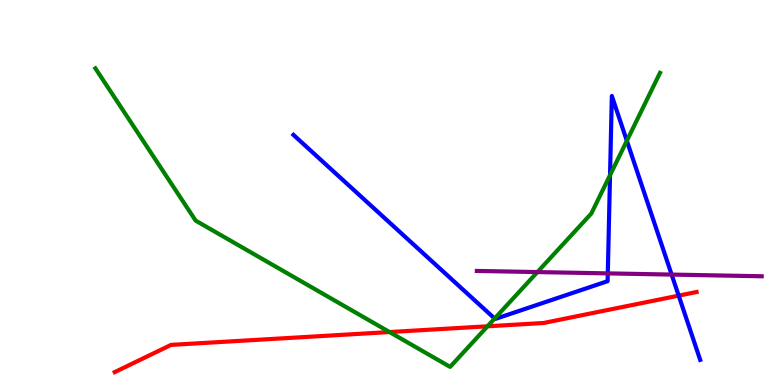[{'lines': ['blue', 'red'], 'intersections': [{'x': 8.76, 'y': 2.32}]}, {'lines': ['green', 'red'], 'intersections': [{'x': 5.03, 'y': 1.38}, {'x': 6.29, 'y': 1.52}]}, {'lines': ['purple', 'red'], 'intersections': []}, {'lines': ['blue', 'green'], 'intersections': [{'x': 6.38, 'y': 1.73}, {'x': 7.87, 'y': 5.45}, {'x': 8.09, 'y': 6.34}]}, {'lines': ['blue', 'purple'], 'intersections': [{'x': 7.84, 'y': 2.9}, {'x': 8.67, 'y': 2.87}]}, {'lines': ['green', 'purple'], 'intersections': [{'x': 6.93, 'y': 2.93}]}]